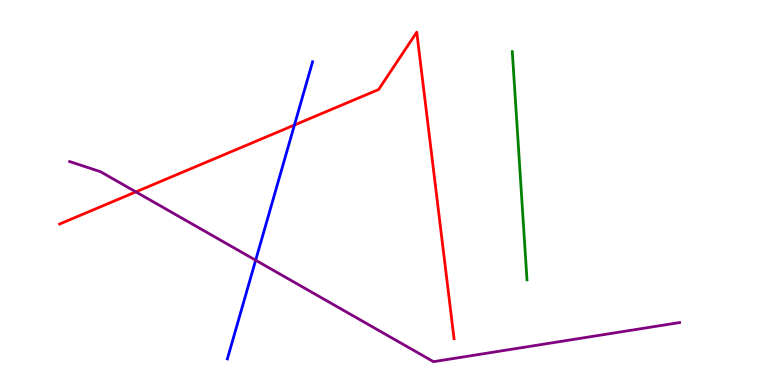[{'lines': ['blue', 'red'], 'intersections': [{'x': 3.8, 'y': 6.75}]}, {'lines': ['green', 'red'], 'intersections': []}, {'lines': ['purple', 'red'], 'intersections': [{'x': 1.75, 'y': 5.02}]}, {'lines': ['blue', 'green'], 'intersections': []}, {'lines': ['blue', 'purple'], 'intersections': [{'x': 3.3, 'y': 3.24}]}, {'lines': ['green', 'purple'], 'intersections': []}]